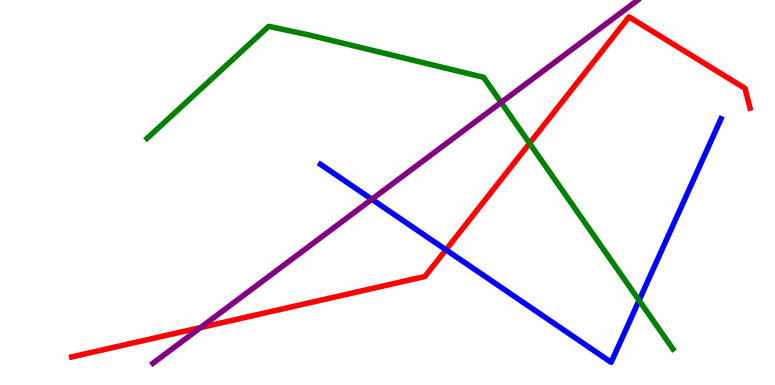[{'lines': ['blue', 'red'], 'intersections': [{'x': 5.75, 'y': 3.51}]}, {'lines': ['green', 'red'], 'intersections': [{'x': 6.83, 'y': 6.28}]}, {'lines': ['purple', 'red'], 'intersections': [{'x': 2.59, 'y': 1.49}]}, {'lines': ['blue', 'green'], 'intersections': [{'x': 8.25, 'y': 2.2}]}, {'lines': ['blue', 'purple'], 'intersections': [{'x': 4.8, 'y': 4.82}]}, {'lines': ['green', 'purple'], 'intersections': [{'x': 6.47, 'y': 7.34}]}]